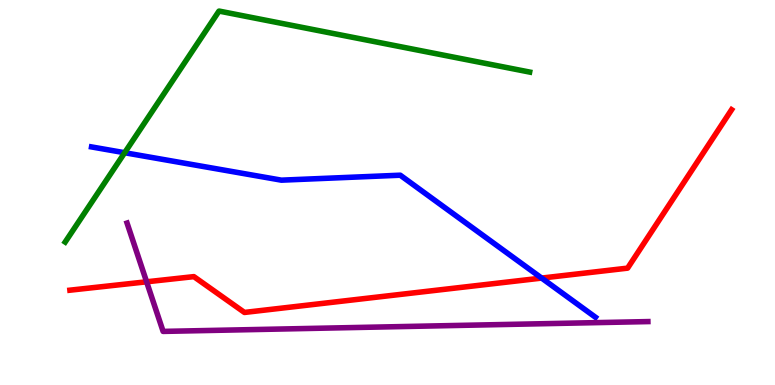[{'lines': ['blue', 'red'], 'intersections': [{'x': 6.99, 'y': 2.78}]}, {'lines': ['green', 'red'], 'intersections': []}, {'lines': ['purple', 'red'], 'intersections': [{'x': 1.89, 'y': 2.68}]}, {'lines': ['blue', 'green'], 'intersections': [{'x': 1.61, 'y': 6.03}]}, {'lines': ['blue', 'purple'], 'intersections': []}, {'lines': ['green', 'purple'], 'intersections': []}]